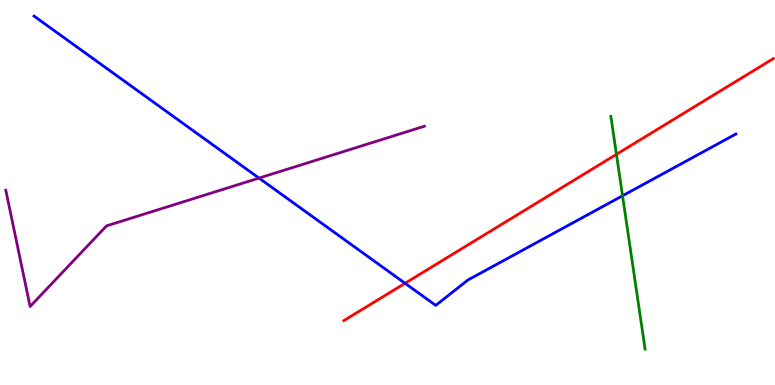[{'lines': ['blue', 'red'], 'intersections': [{'x': 5.23, 'y': 2.64}]}, {'lines': ['green', 'red'], 'intersections': [{'x': 7.95, 'y': 5.99}]}, {'lines': ['purple', 'red'], 'intersections': []}, {'lines': ['blue', 'green'], 'intersections': [{'x': 8.03, 'y': 4.91}]}, {'lines': ['blue', 'purple'], 'intersections': [{'x': 3.34, 'y': 5.37}]}, {'lines': ['green', 'purple'], 'intersections': []}]